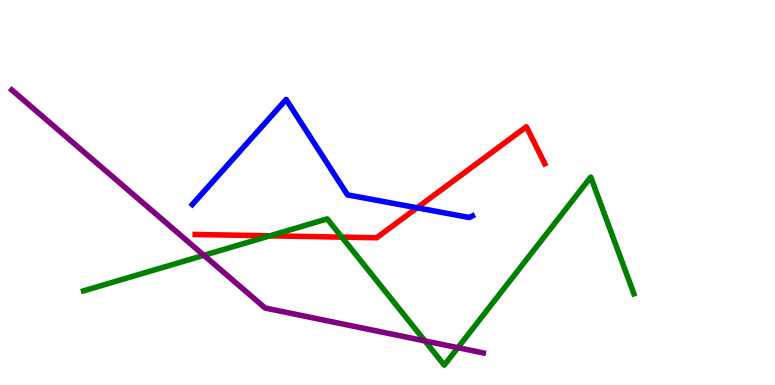[{'lines': ['blue', 'red'], 'intersections': [{'x': 5.38, 'y': 4.6}]}, {'lines': ['green', 'red'], 'intersections': [{'x': 3.48, 'y': 3.87}, {'x': 4.41, 'y': 3.84}]}, {'lines': ['purple', 'red'], 'intersections': []}, {'lines': ['blue', 'green'], 'intersections': []}, {'lines': ['blue', 'purple'], 'intersections': []}, {'lines': ['green', 'purple'], 'intersections': [{'x': 2.63, 'y': 3.37}, {'x': 5.48, 'y': 1.15}, {'x': 5.91, 'y': 0.969}]}]